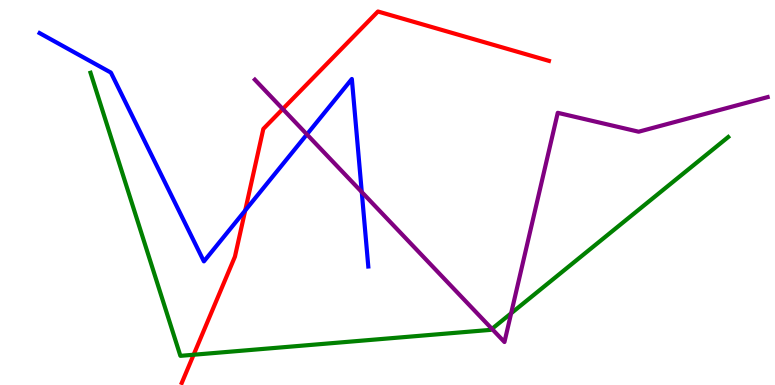[{'lines': ['blue', 'red'], 'intersections': [{'x': 3.16, 'y': 4.53}]}, {'lines': ['green', 'red'], 'intersections': [{'x': 2.5, 'y': 0.786}]}, {'lines': ['purple', 'red'], 'intersections': [{'x': 3.65, 'y': 7.17}]}, {'lines': ['blue', 'green'], 'intersections': []}, {'lines': ['blue', 'purple'], 'intersections': [{'x': 3.96, 'y': 6.51}, {'x': 4.67, 'y': 5.01}]}, {'lines': ['green', 'purple'], 'intersections': [{'x': 6.35, 'y': 1.46}, {'x': 6.6, 'y': 1.86}]}]